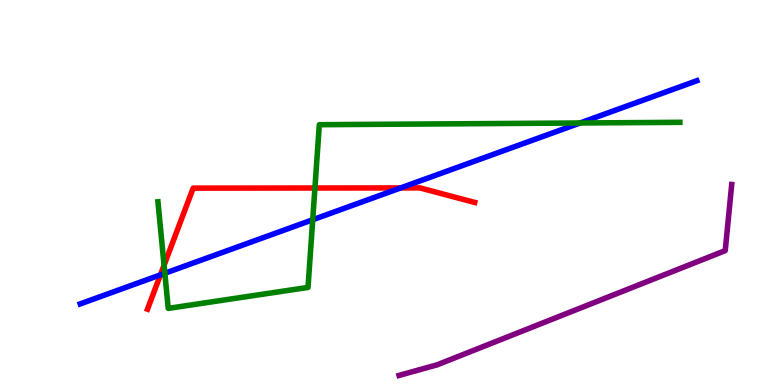[{'lines': ['blue', 'red'], 'intersections': [{'x': 2.07, 'y': 2.86}, {'x': 5.17, 'y': 5.12}]}, {'lines': ['green', 'red'], 'intersections': [{'x': 2.12, 'y': 3.11}, {'x': 4.06, 'y': 5.12}]}, {'lines': ['purple', 'red'], 'intersections': []}, {'lines': ['blue', 'green'], 'intersections': [{'x': 2.13, 'y': 2.9}, {'x': 4.03, 'y': 4.29}, {'x': 7.49, 'y': 6.81}]}, {'lines': ['blue', 'purple'], 'intersections': []}, {'lines': ['green', 'purple'], 'intersections': []}]